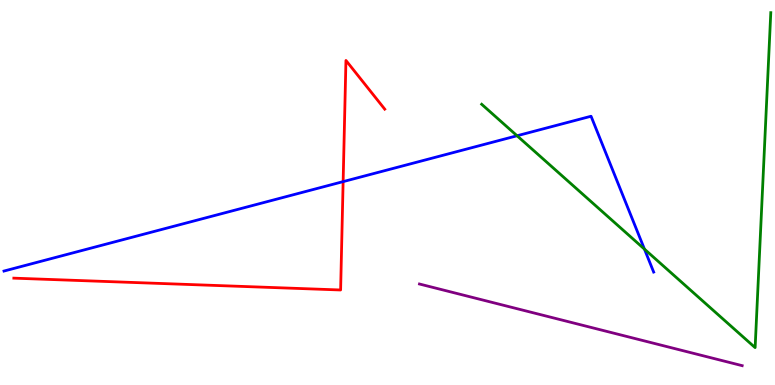[{'lines': ['blue', 'red'], 'intersections': [{'x': 4.43, 'y': 5.28}]}, {'lines': ['green', 'red'], 'intersections': []}, {'lines': ['purple', 'red'], 'intersections': []}, {'lines': ['blue', 'green'], 'intersections': [{'x': 6.67, 'y': 6.47}, {'x': 8.32, 'y': 3.53}]}, {'lines': ['blue', 'purple'], 'intersections': []}, {'lines': ['green', 'purple'], 'intersections': []}]